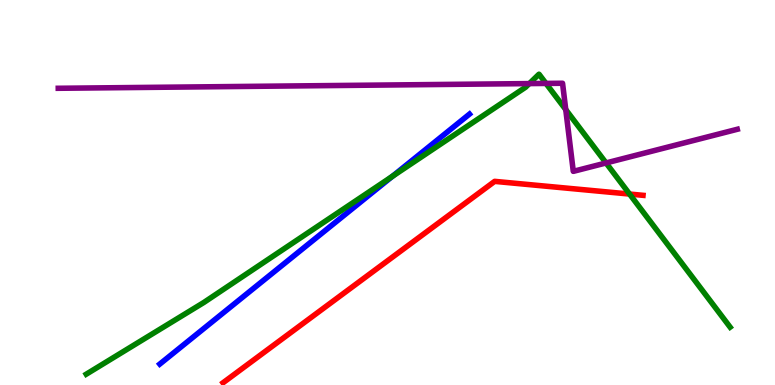[{'lines': ['blue', 'red'], 'intersections': []}, {'lines': ['green', 'red'], 'intersections': [{'x': 8.12, 'y': 4.96}]}, {'lines': ['purple', 'red'], 'intersections': []}, {'lines': ['blue', 'green'], 'intersections': [{'x': 5.06, 'y': 5.42}]}, {'lines': ['blue', 'purple'], 'intersections': []}, {'lines': ['green', 'purple'], 'intersections': [{'x': 6.83, 'y': 7.83}, {'x': 7.04, 'y': 7.83}, {'x': 7.3, 'y': 7.15}, {'x': 7.82, 'y': 5.77}]}]